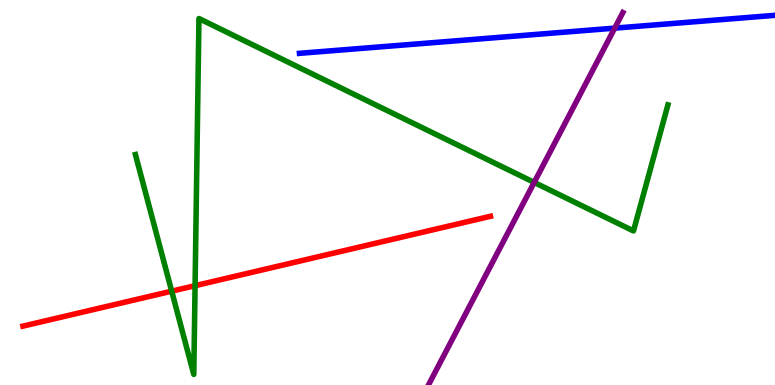[{'lines': ['blue', 'red'], 'intersections': []}, {'lines': ['green', 'red'], 'intersections': [{'x': 2.22, 'y': 2.44}, {'x': 2.52, 'y': 2.58}]}, {'lines': ['purple', 'red'], 'intersections': []}, {'lines': ['blue', 'green'], 'intersections': []}, {'lines': ['blue', 'purple'], 'intersections': [{'x': 7.93, 'y': 9.27}]}, {'lines': ['green', 'purple'], 'intersections': [{'x': 6.89, 'y': 5.26}]}]